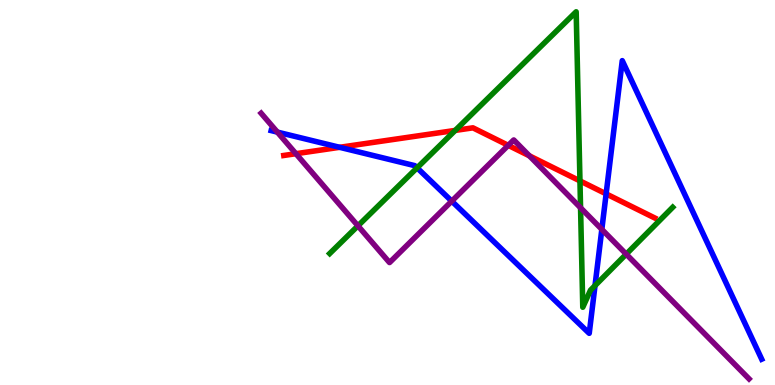[{'lines': ['blue', 'red'], 'intersections': [{'x': 4.38, 'y': 6.17}, {'x': 7.82, 'y': 4.96}]}, {'lines': ['green', 'red'], 'intersections': [{'x': 5.87, 'y': 6.61}, {'x': 7.48, 'y': 5.3}]}, {'lines': ['purple', 'red'], 'intersections': [{'x': 3.82, 'y': 6.01}, {'x': 6.56, 'y': 6.22}, {'x': 6.83, 'y': 5.95}]}, {'lines': ['blue', 'green'], 'intersections': [{'x': 5.38, 'y': 5.64}, {'x': 7.68, 'y': 2.58}]}, {'lines': ['blue', 'purple'], 'intersections': [{'x': 3.58, 'y': 6.57}, {'x': 5.83, 'y': 4.78}, {'x': 7.77, 'y': 4.04}]}, {'lines': ['green', 'purple'], 'intersections': [{'x': 4.62, 'y': 4.13}, {'x': 7.49, 'y': 4.6}, {'x': 8.08, 'y': 3.4}]}]